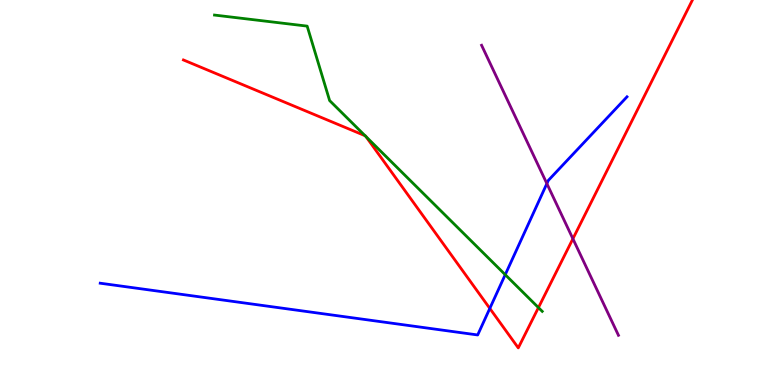[{'lines': ['blue', 'red'], 'intersections': [{'x': 6.32, 'y': 1.99}]}, {'lines': ['green', 'red'], 'intersections': [{'x': 4.71, 'y': 6.48}, {'x': 4.72, 'y': 6.45}, {'x': 6.95, 'y': 2.01}]}, {'lines': ['purple', 'red'], 'intersections': [{'x': 7.39, 'y': 3.8}]}, {'lines': ['blue', 'green'], 'intersections': [{'x': 6.52, 'y': 2.87}]}, {'lines': ['blue', 'purple'], 'intersections': [{'x': 7.06, 'y': 5.23}]}, {'lines': ['green', 'purple'], 'intersections': []}]